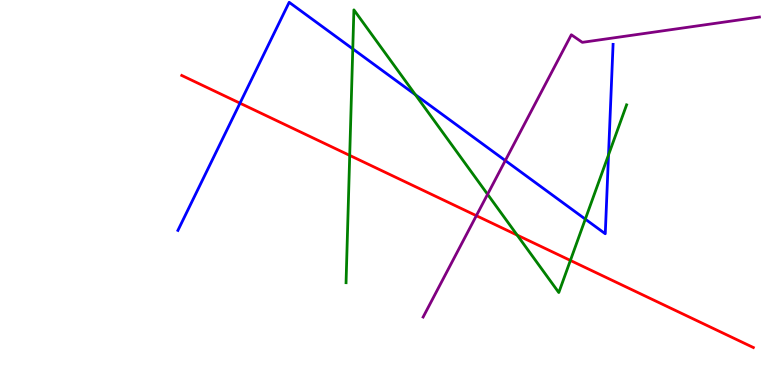[{'lines': ['blue', 'red'], 'intersections': [{'x': 3.1, 'y': 7.32}]}, {'lines': ['green', 'red'], 'intersections': [{'x': 4.51, 'y': 5.96}, {'x': 6.67, 'y': 3.89}, {'x': 7.36, 'y': 3.24}]}, {'lines': ['purple', 'red'], 'intersections': [{'x': 6.15, 'y': 4.4}]}, {'lines': ['blue', 'green'], 'intersections': [{'x': 4.55, 'y': 8.73}, {'x': 5.36, 'y': 7.54}, {'x': 7.55, 'y': 4.31}, {'x': 7.85, 'y': 5.98}]}, {'lines': ['blue', 'purple'], 'intersections': [{'x': 6.52, 'y': 5.83}]}, {'lines': ['green', 'purple'], 'intersections': [{'x': 6.29, 'y': 4.95}]}]